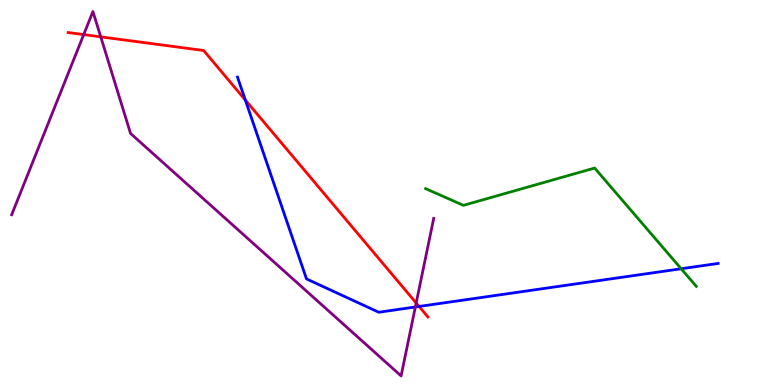[{'lines': ['blue', 'red'], 'intersections': [{'x': 3.17, 'y': 7.4}, {'x': 5.41, 'y': 2.04}]}, {'lines': ['green', 'red'], 'intersections': []}, {'lines': ['purple', 'red'], 'intersections': [{'x': 1.08, 'y': 9.1}, {'x': 1.3, 'y': 9.04}, {'x': 5.37, 'y': 2.13}]}, {'lines': ['blue', 'green'], 'intersections': [{'x': 8.79, 'y': 3.02}]}, {'lines': ['blue', 'purple'], 'intersections': [{'x': 5.36, 'y': 2.03}]}, {'lines': ['green', 'purple'], 'intersections': []}]